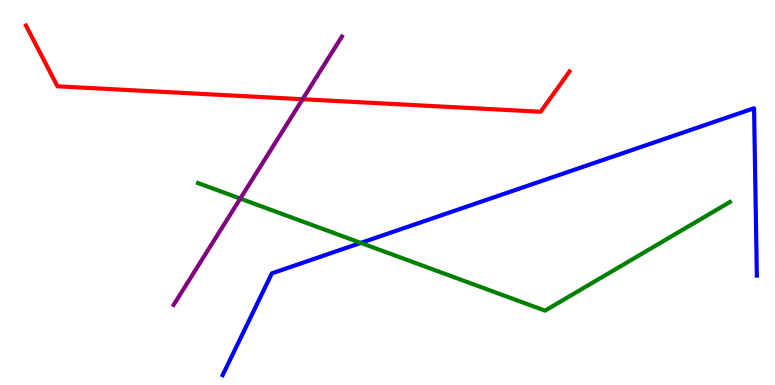[{'lines': ['blue', 'red'], 'intersections': []}, {'lines': ['green', 'red'], 'intersections': []}, {'lines': ['purple', 'red'], 'intersections': [{'x': 3.9, 'y': 7.42}]}, {'lines': ['blue', 'green'], 'intersections': [{'x': 4.66, 'y': 3.69}]}, {'lines': ['blue', 'purple'], 'intersections': []}, {'lines': ['green', 'purple'], 'intersections': [{'x': 3.1, 'y': 4.84}]}]